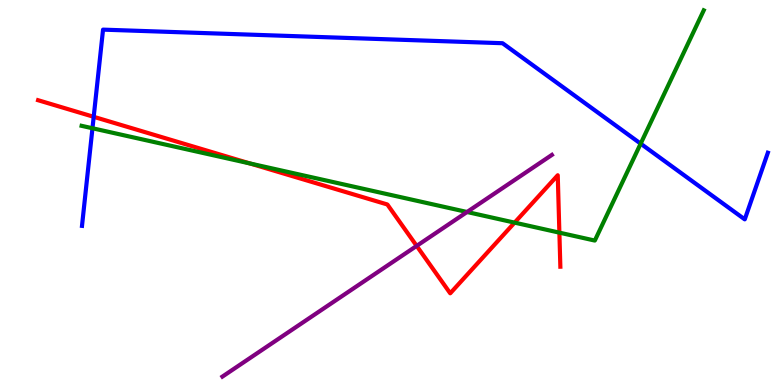[{'lines': ['blue', 'red'], 'intersections': [{'x': 1.21, 'y': 6.97}]}, {'lines': ['green', 'red'], 'intersections': [{'x': 3.23, 'y': 5.75}, {'x': 6.64, 'y': 4.22}, {'x': 7.22, 'y': 3.96}]}, {'lines': ['purple', 'red'], 'intersections': [{'x': 5.38, 'y': 3.61}]}, {'lines': ['blue', 'green'], 'intersections': [{'x': 1.19, 'y': 6.67}, {'x': 8.27, 'y': 6.27}]}, {'lines': ['blue', 'purple'], 'intersections': []}, {'lines': ['green', 'purple'], 'intersections': [{'x': 6.03, 'y': 4.49}]}]